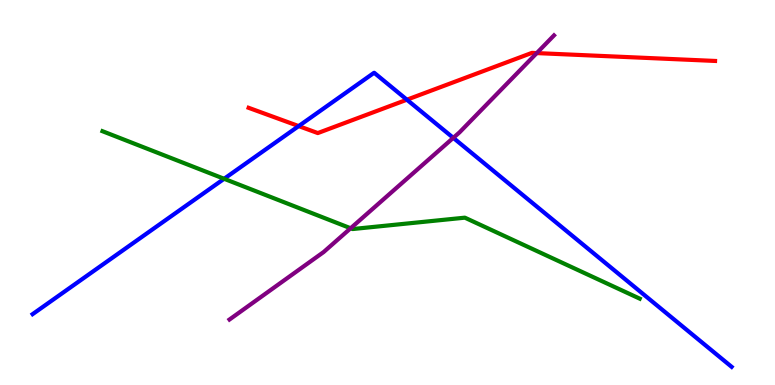[{'lines': ['blue', 'red'], 'intersections': [{'x': 3.85, 'y': 6.73}, {'x': 5.25, 'y': 7.41}]}, {'lines': ['green', 'red'], 'intersections': []}, {'lines': ['purple', 'red'], 'intersections': [{'x': 6.93, 'y': 8.62}]}, {'lines': ['blue', 'green'], 'intersections': [{'x': 2.89, 'y': 5.36}]}, {'lines': ['blue', 'purple'], 'intersections': [{'x': 5.85, 'y': 6.42}]}, {'lines': ['green', 'purple'], 'intersections': [{'x': 4.52, 'y': 4.07}]}]